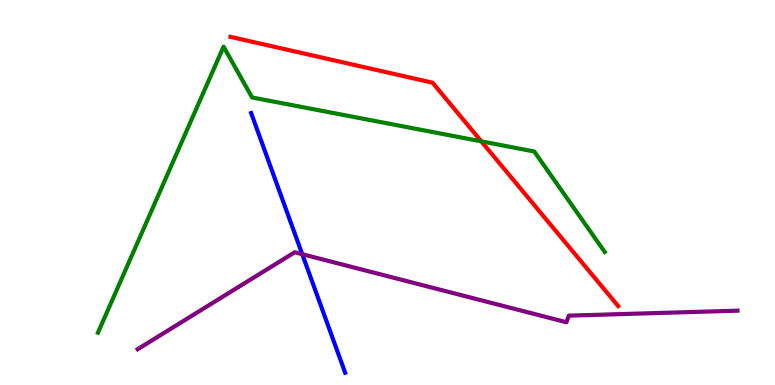[{'lines': ['blue', 'red'], 'intersections': []}, {'lines': ['green', 'red'], 'intersections': [{'x': 6.21, 'y': 6.33}]}, {'lines': ['purple', 'red'], 'intersections': []}, {'lines': ['blue', 'green'], 'intersections': []}, {'lines': ['blue', 'purple'], 'intersections': [{'x': 3.9, 'y': 3.4}]}, {'lines': ['green', 'purple'], 'intersections': []}]